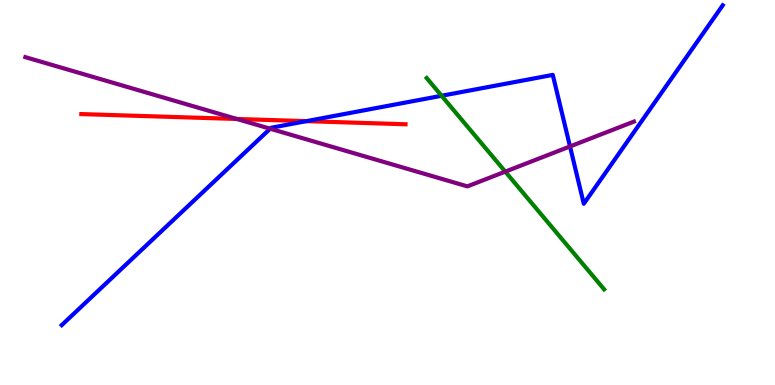[{'lines': ['blue', 'red'], 'intersections': [{'x': 3.95, 'y': 6.85}]}, {'lines': ['green', 'red'], 'intersections': []}, {'lines': ['purple', 'red'], 'intersections': [{'x': 3.06, 'y': 6.91}]}, {'lines': ['blue', 'green'], 'intersections': [{'x': 5.7, 'y': 7.51}]}, {'lines': ['blue', 'purple'], 'intersections': [{'x': 3.49, 'y': 6.66}, {'x': 7.35, 'y': 6.2}]}, {'lines': ['green', 'purple'], 'intersections': [{'x': 6.52, 'y': 5.54}]}]